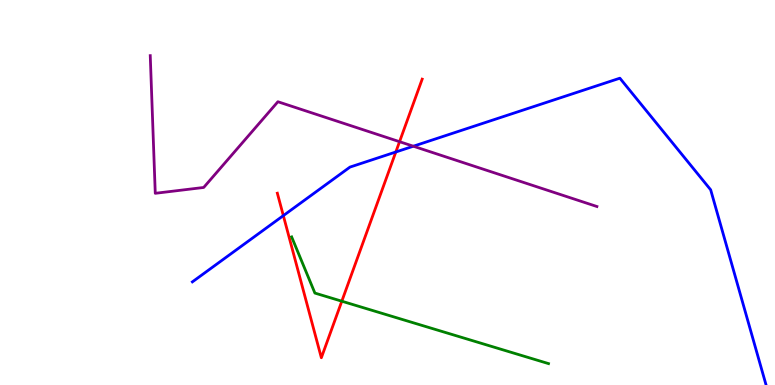[{'lines': ['blue', 'red'], 'intersections': [{'x': 3.66, 'y': 4.4}, {'x': 5.11, 'y': 6.05}]}, {'lines': ['green', 'red'], 'intersections': [{'x': 4.41, 'y': 2.18}]}, {'lines': ['purple', 'red'], 'intersections': [{'x': 5.16, 'y': 6.32}]}, {'lines': ['blue', 'green'], 'intersections': []}, {'lines': ['blue', 'purple'], 'intersections': [{'x': 5.33, 'y': 6.2}]}, {'lines': ['green', 'purple'], 'intersections': []}]